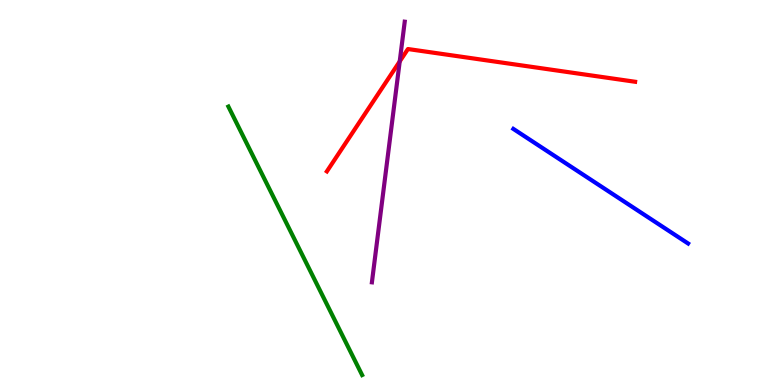[{'lines': ['blue', 'red'], 'intersections': []}, {'lines': ['green', 'red'], 'intersections': []}, {'lines': ['purple', 'red'], 'intersections': [{'x': 5.16, 'y': 8.4}]}, {'lines': ['blue', 'green'], 'intersections': []}, {'lines': ['blue', 'purple'], 'intersections': []}, {'lines': ['green', 'purple'], 'intersections': []}]